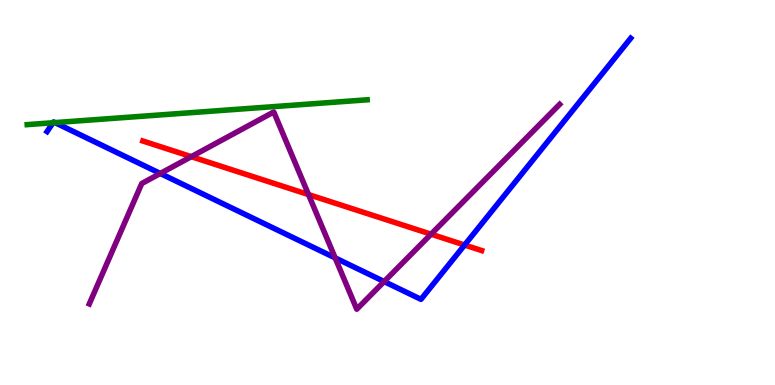[{'lines': ['blue', 'red'], 'intersections': [{'x': 5.99, 'y': 3.64}]}, {'lines': ['green', 'red'], 'intersections': []}, {'lines': ['purple', 'red'], 'intersections': [{'x': 2.47, 'y': 5.93}, {'x': 3.98, 'y': 4.95}, {'x': 5.56, 'y': 3.92}]}, {'lines': ['blue', 'green'], 'intersections': [{'x': 0.684, 'y': 6.81}, {'x': 0.709, 'y': 6.82}]}, {'lines': ['blue', 'purple'], 'intersections': [{'x': 2.07, 'y': 5.49}, {'x': 4.32, 'y': 3.3}, {'x': 4.96, 'y': 2.69}]}, {'lines': ['green', 'purple'], 'intersections': []}]